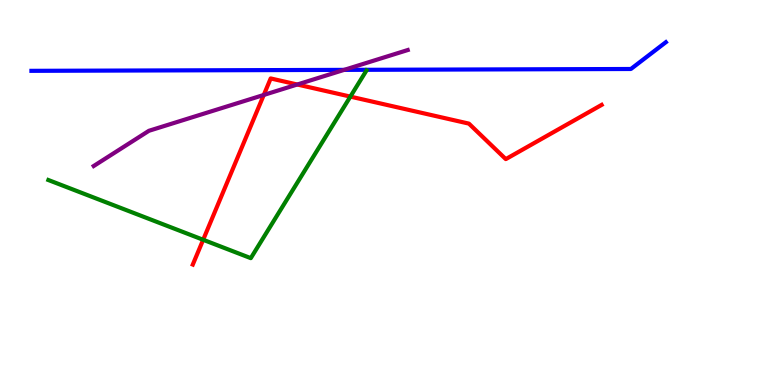[{'lines': ['blue', 'red'], 'intersections': []}, {'lines': ['green', 'red'], 'intersections': [{'x': 2.62, 'y': 3.77}, {'x': 4.52, 'y': 7.49}]}, {'lines': ['purple', 'red'], 'intersections': [{'x': 3.4, 'y': 7.53}, {'x': 3.84, 'y': 7.81}]}, {'lines': ['blue', 'green'], 'intersections': []}, {'lines': ['blue', 'purple'], 'intersections': [{'x': 4.44, 'y': 8.19}]}, {'lines': ['green', 'purple'], 'intersections': []}]